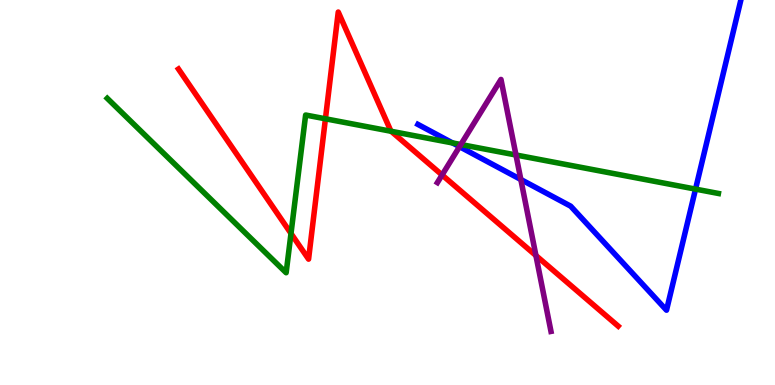[{'lines': ['blue', 'red'], 'intersections': []}, {'lines': ['green', 'red'], 'intersections': [{'x': 3.75, 'y': 3.94}, {'x': 4.2, 'y': 6.91}, {'x': 5.05, 'y': 6.59}]}, {'lines': ['purple', 'red'], 'intersections': [{'x': 5.7, 'y': 5.46}, {'x': 6.92, 'y': 3.36}]}, {'lines': ['blue', 'green'], 'intersections': [{'x': 5.84, 'y': 6.29}, {'x': 8.97, 'y': 5.09}]}, {'lines': ['blue', 'purple'], 'intersections': [{'x': 5.93, 'y': 6.19}, {'x': 6.72, 'y': 5.34}]}, {'lines': ['green', 'purple'], 'intersections': [{'x': 5.95, 'y': 6.25}, {'x': 6.66, 'y': 5.97}]}]